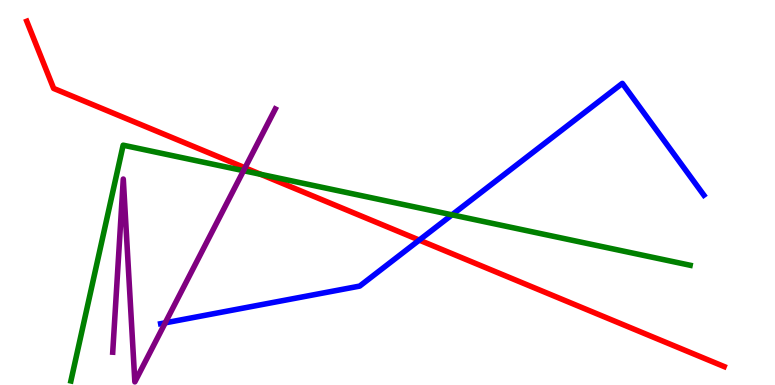[{'lines': ['blue', 'red'], 'intersections': [{'x': 5.41, 'y': 3.76}]}, {'lines': ['green', 'red'], 'intersections': [{'x': 3.36, 'y': 5.47}]}, {'lines': ['purple', 'red'], 'intersections': [{'x': 3.16, 'y': 5.64}]}, {'lines': ['blue', 'green'], 'intersections': [{'x': 5.83, 'y': 4.42}]}, {'lines': ['blue', 'purple'], 'intersections': [{'x': 2.13, 'y': 1.61}]}, {'lines': ['green', 'purple'], 'intersections': [{'x': 3.14, 'y': 5.57}]}]